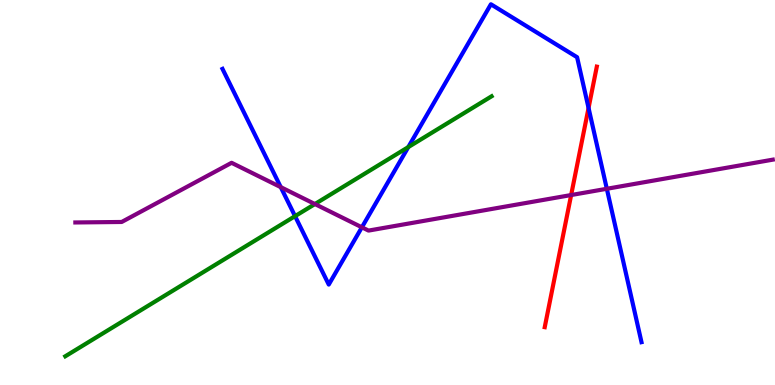[{'lines': ['blue', 'red'], 'intersections': [{'x': 7.59, 'y': 7.2}]}, {'lines': ['green', 'red'], 'intersections': []}, {'lines': ['purple', 'red'], 'intersections': [{'x': 7.37, 'y': 4.93}]}, {'lines': ['blue', 'green'], 'intersections': [{'x': 3.81, 'y': 4.39}, {'x': 5.27, 'y': 6.18}]}, {'lines': ['blue', 'purple'], 'intersections': [{'x': 3.62, 'y': 5.14}, {'x': 4.67, 'y': 4.1}, {'x': 7.83, 'y': 5.1}]}, {'lines': ['green', 'purple'], 'intersections': [{'x': 4.06, 'y': 4.7}]}]